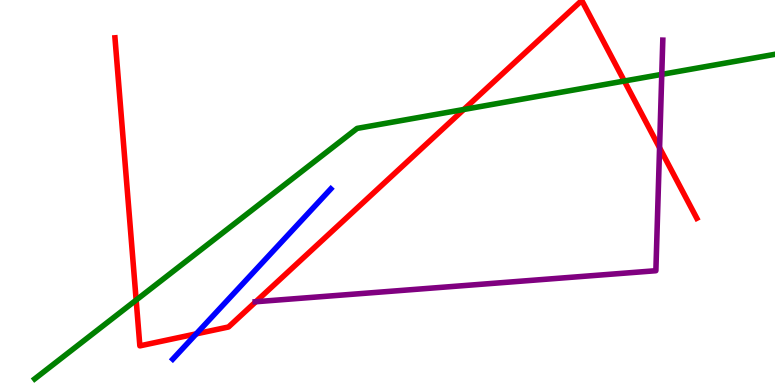[{'lines': ['blue', 'red'], 'intersections': [{'x': 2.53, 'y': 1.33}]}, {'lines': ['green', 'red'], 'intersections': [{'x': 1.76, 'y': 2.21}, {'x': 5.98, 'y': 7.16}, {'x': 8.06, 'y': 7.9}]}, {'lines': ['purple', 'red'], 'intersections': [{'x': 3.3, 'y': 2.16}, {'x': 8.51, 'y': 6.16}]}, {'lines': ['blue', 'green'], 'intersections': []}, {'lines': ['blue', 'purple'], 'intersections': []}, {'lines': ['green', 'purple'], 'intersections': [{'x': 8.54, 'y': 8.07}]}]